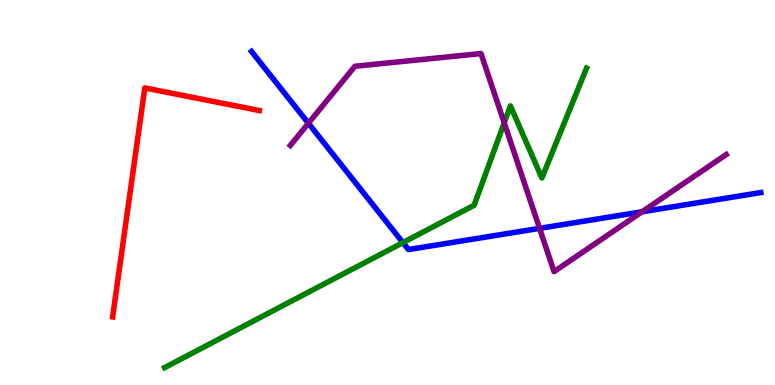[{'lines': ['blue', 'red'], 'intersections': []}, {'lines': ['green', 'red'], 'intersections': []}, {'lines': ['purple', 'red'], 'intersections': []}, {'lines': ['blue', 'green'], 'intersections': [{'x': 5.2, 'y': 3.7}]}, {'lines': ['blue', 'purple'], 'intersections': [{'x': 3.98, 'y': 6.8}, {'x': 6.96, 'y': 4.07}, {'x': 8.28, 'y': 4.5}]}, {'lines': ['green', 'purple'], 'intersections': [{'x': 6.51, 'y': 6.81}]}]